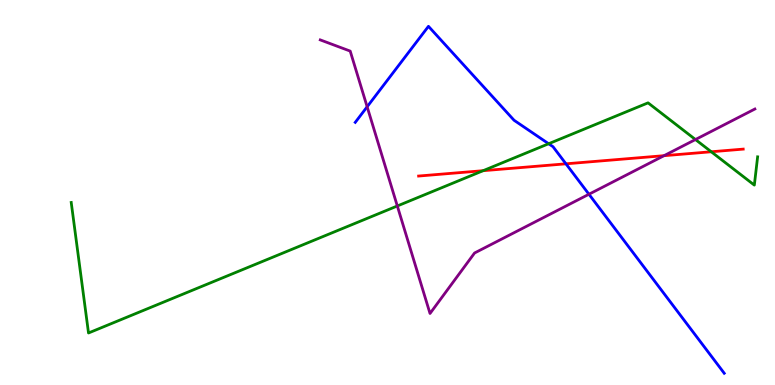[{'lines': ['blue', 'red'], 'intersections': [{'x': 7.3, 'y': 5.74}]}, {'lines': ['green', 'red'], 'intersections': [{'x': 6.23, 'y': 5.57}, {'x': 9.18, 'y': 6.06}]}, {'lines': ['purple', 'red'], 'intersections': [{'x': 8.57, 'y': 5.96}]}, {'lines': ['blue', 'green'], 'intersections': [{'x': 7.08, 'y': 6.27}]}, {'lines': ['blue', 'purple'], 'intersections': [{'x': 4.74, 'y': 7.23}, {'x': 7.6, 'y': 4.95}]}, {'lines': ['green', 'purple'], 'intersections': [{'x': 5.13, 'y': 4.65}, {'x': 8.97, 'y': 6.38}]}]